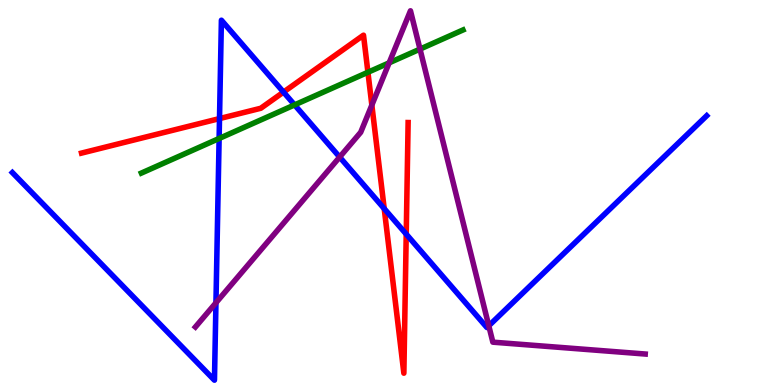[{'lines': ['blue', 'red'], 'intersections': [{'x': 2.83, 'y': 6.92}, {'x': 3.66, 'y': 7.61}, {'x': 4.96, 'y': 4.58}, {'x': 5.24, 'y': 3.92}]}, {'lines': ['green', 'red'], 'intersections': [{'x': 4.75, 'y': 8.12}]}, {'lines': ['purple', 'red'], 'intersections': [{'x': 4.8, 'y': 7.27}]}, {'lines': ['blue', 'green'], 'intersections': [{'x': 2.83, 'y': 6.4}, {'x': 3.8, 'y': 7.28}]}, {'lines': ['blue', 'purple'], 'intersections': [{'x': 2.79, 'y': 2.14}, {'x': 4.38, 'y': 5.92}, {'x': 6.31, 'y': 1.54}]}, {'lines': ['green', 'purple'], 'intersections': [{'x': 5.02, 'y': 8.37}, {'x': 5.42, 'y': 8.72}]}]